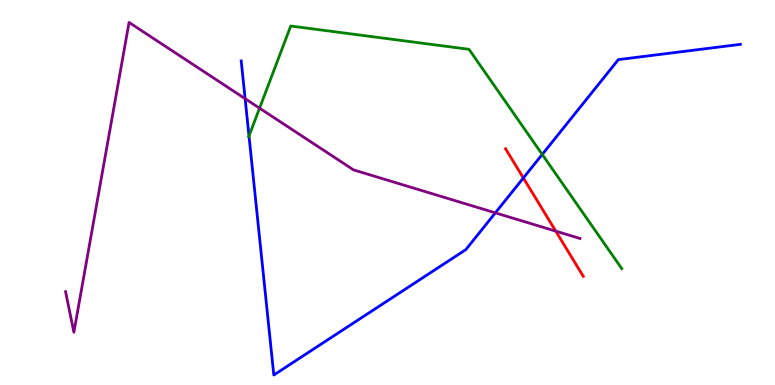[{'lines': ['blue', 'red'], 'intersections': [{'x': 6.75, 'y': 5.38}]}, {'lines': ['green', 'red'], 'intersections': []}, {'lines': ['purple', 'red'], 'intersections': [{'x': 7.17, 'y': 4.0}]}, {'lines': ['blue', 'green'], 'intersections': [{'x': 3.21, 'y': 6.47}, {'x': 7.0, 'y': 5.99}]}, {'lines': ['blue', 'purple'], 'intersections': [{'x': 3.16, 'y': 7.44}, {'x': 6.39, 'y': 4.47}]}, {'lines': ['green', 'purple'], 'intersections': [{'x': 3.35, 'y': 7.19}]}]